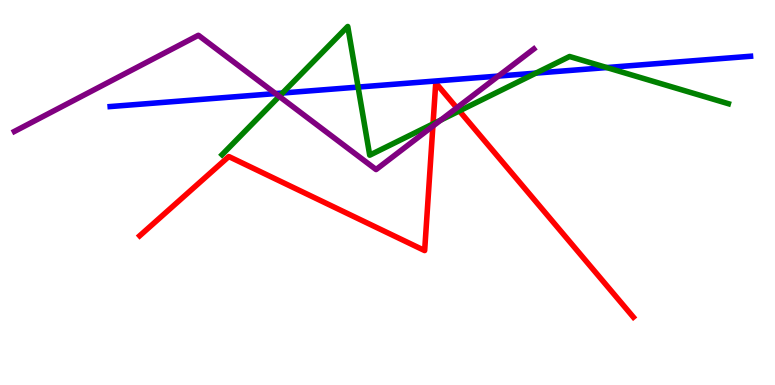[{'lines': ['blue', 'red'], 'intersections': []}, {'lines': ['green', 'red'], 'intersections': [{'x': 5.59, 'y': 6.78}, {'x': 5.93, 'y': 7.12}]}, {'lines': ['purple', 'red'], 'intersections': [{'x': 5.59, 'y': 6.72}, {'x': 5.89, 'y': 7.2}]}, {'lines': ['blue', 'green'], 'intersections': [{'x': 3.65, 'y': 7.58}, {'x': 4.62, 'y': 7.74}, {'x': 6.92, 'y': 8.1}, {'x': 7.83, 'y': 8.25}]}, {'lines': ['blue', 'purple'], 'intersections': [{'x': 3.56, 'y': 7.57}, {'x': 6.43, 'y': 8.02}]}, {'lines': ['green', 'purple'], 'intersections': [{'x': 3.6, 'y': 7.5}, {'x': 5.69, 'y': 6.88}]}]